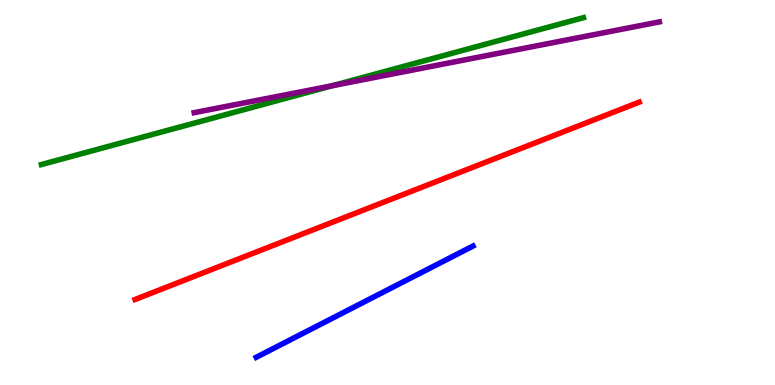[{'lines': ['blue', 'red'], 'intersections': []}, {'lines': ['green', 'red'], 'intersections': []}, {'lines': ['purple', 'red'], 'intersections': []}, {'lines': ['blue', 'green'], 'intersections': []}, {'lines': ['blue', 'purple'], 'intersections': []}, {'lines': ['green', 'purple'], 'intersections': [{'x': 4.29, 'y': 7.77}]}]